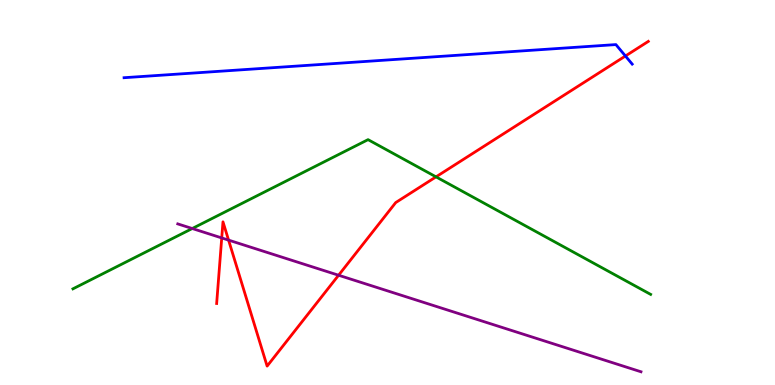[{'lines': ['blue', 'red'], 'intersections': [{'x': 8.07, 'y': 8.55}]}, {'lines': ['green', 'red'], 'intersections': [{'x': 5.63, 'y': 5.41}]}, {'lines': ['purple', 'red'], 'intersections': [{'x': 2.86, 'y': 3.82}, {'x': 2.95, 'y': 3.76}, {'x': 4.37, 'y': 2.85}]}, {'lines': ['blue', 'green'], 'intersections': []}, {'lines': ['blue', 'purple'], 'intersections': []}, {'lines': ['green', 'purple'], 'intersections': [{'x': 2.48, 'y': 4.06}]}]